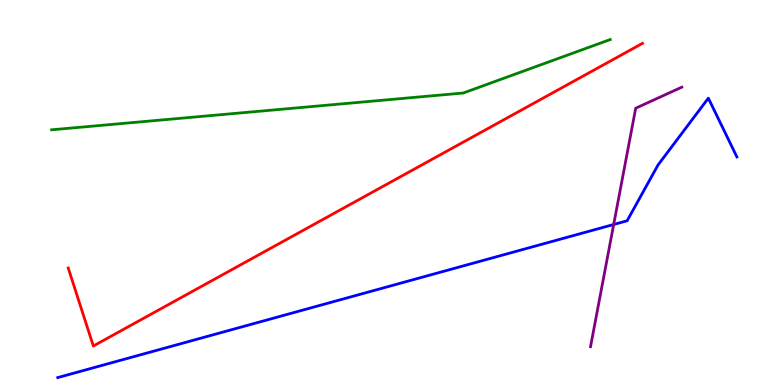[{'lines': ['blue', 'red'], 'intersections': []}, {'lines': ['green', 'red'], 'intersections': []}, {'lines': ['purple', 'red'], 'intersections': []}, {'lines': ['blue', 'green'], 'intersections': []}, {'lines': ['blue', 'purple'], 'intersections': [{'x': 7.92, 'y': 4.17}]}, {'lines': ['green', 'purple'], 'intersections': []}]